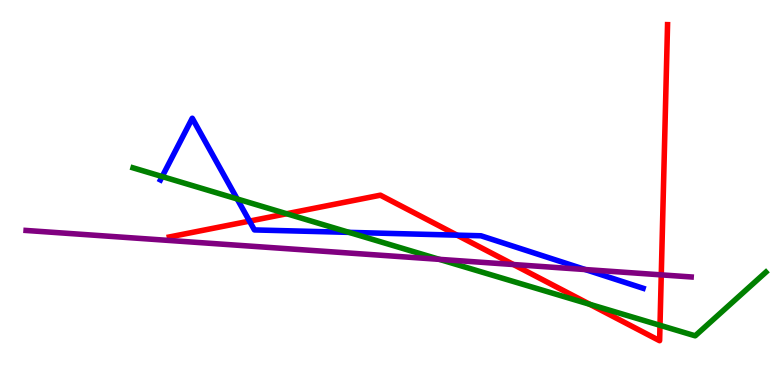[{'lines': ['blue', 'red'], 'intersections': [{'x': 3.22, 'y': 4.26}, {'x': 5.9, 'y': 3.89}]}, {'lines': ['green', 'red'], 'intersections': [{'x': 3.7, 'y': 4.45}, {'x': 7.61, 'y': 2.1}, {'x': 8.52, 'y': 1.55}]}, {'lines': ['purple', 'red'], 'intersections': [{'x': 6.63, 'y': 3.13}, {'x': 8.53, 'y': 2.86}]}, {'lines': ['blue', 'green'], 'intersections': [{'x': 2.09, 'y': 5.41}, {'x': 3.06, 'y': 4.83}, {'x': 4.5, 'y': 3.96}]}, {'lines': ['blue', 'purple'], 'intersections': [{'x': 7.55, 'y': 3.0}]}, {'lines': ['green', 'purple'], 'intersections': [{'x': 5.67, 'y': 3.26}]}]